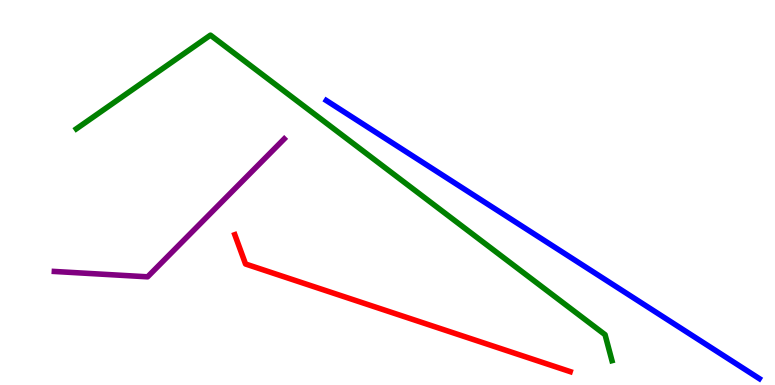[{'lines': ['blue', 'red'], 'intersections': []}, {'lines': ['green', 'red'], 'intersections': []}, {'lines': ['purple', 'red'], 'intersections': []}, {'lines': ['blue', 'green'], 'intersections': []}, {'lines': ['blue', 'purple'], 'intersections': []}, {'lines': ['green', 'purple'], 'intersections': []}]